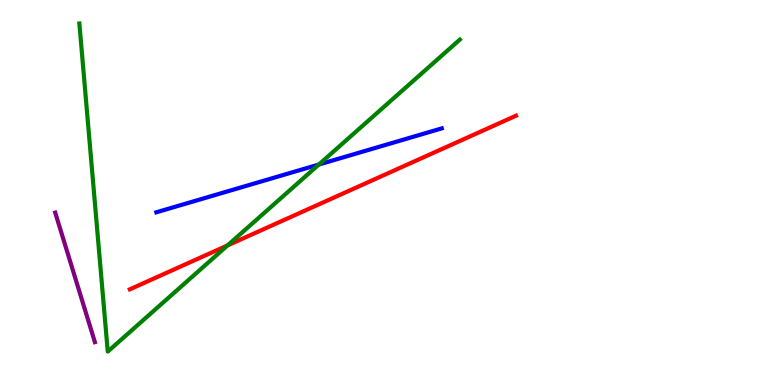[{'lines': ['blue', 'red'], 'intersections': []}, {'lines': ['green', 'red'], 'intersections': [{'x': 2.94, 'y': 3.63}]}, {'lines': ['purple', 'red'], 'intersections': []}, {'lines': ['blue', 'green'], 'intersections': [{'x': 4.11, 'y': 5.73}]}, {'lines': ['blue', 'purple'], 'intersections': []}, {'lines': ['green', 'purple'], 'intersections': []}]